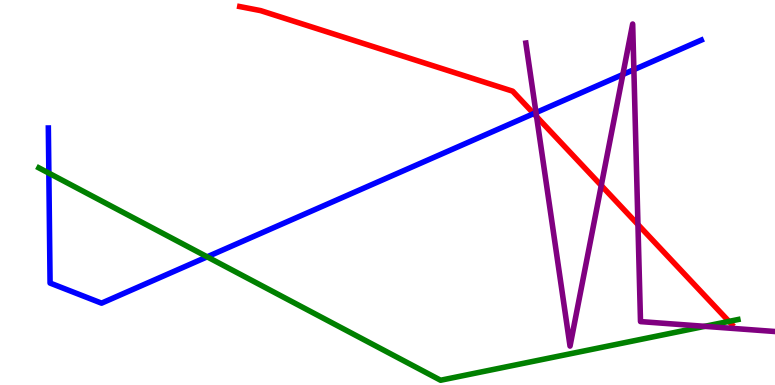[{'lines': ['blue', 'red'], 'intersections': [{'x': 6.89, 'y': 7.05}]}, {'lines': ['green', 'red'], 'intersections': [{'x': 9.41, 'y': 1.65}]}, {'lines': ['purple', 'red'], 'intersections': [{'x': 6.92, 'y': 6.97}, {'x': 7.76, 'y': 5.18}, {'x': 8.23, 'y': 4.17}]}, {'lines': ['blue', 'green'], 'intersections': [{'x': 0.63, 'y': 5.5}, {'x': 2.67, 'y': 3.33}]}, {'lines': ['blue', 'purple'], 'intersections': [{'x': 6.92, 'y': 7.08}, {'x': 8.04, 'y': 8.06}, {'x': 8.18, 'y': 8.19}]}, {'lines': ['green', 'purple'], 'intersections': [{'x': 9.09, 'y': 1.52}]}]